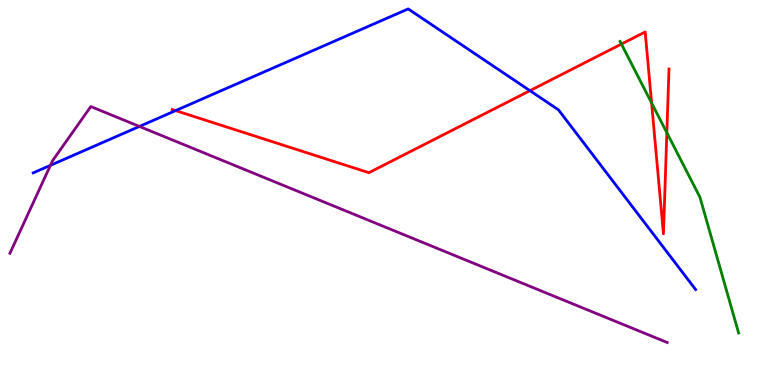[{'lines': ['blue', 'red'], 'intersections': [{'x': 2.27, 'y': 7.13}, {'x': 6.84, 'y': 7.65}]}, {'lines': ['green', 'red'], 'intersections': [{'x': 8.02, 'y': 8.86}, {'x': 8.41, 'y': 7.33}, {'x': 8.6, 'y': 6.55}]}, {'lines': ['purple', 'red'], 'intersections': []}, {'lines': ['blue', 'green'], 'intersections': []}, {'lines': ['blue', 'purple'], 'intersections': [{'x': 0.651, 'y': 5.71}, {'x': 1.8, 'y': 6.72}]}, {'lines': ['green', 'purple'], 'intersections': []}]